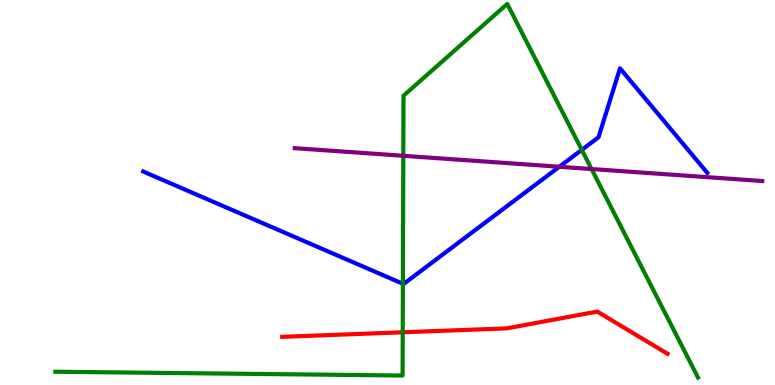[{'lines': ['blue', 'red'], 'intersections': []}, {'lines': ['green', 'red'], 'intersections': [{'x': 5.2, 'y': 1.37}]}, {'lines': ['purple', 'red'], 'intersections': []}, {'lines': ['blue', 'green'], 'intersections': [{'x': 5.2, 'y': 2.63}, {'x': 7.51, 'y': 6.11}]}, {'lines': ['blue', 'purple'], 'intersections': [{'x': 7.22, 'y': 5.67}]}, {'lines': ['green', 'purple'], 'intersections': [{'x': 5.2, 'y': 5.95}, {'x': 7.63, 'y': 5.61}]}]